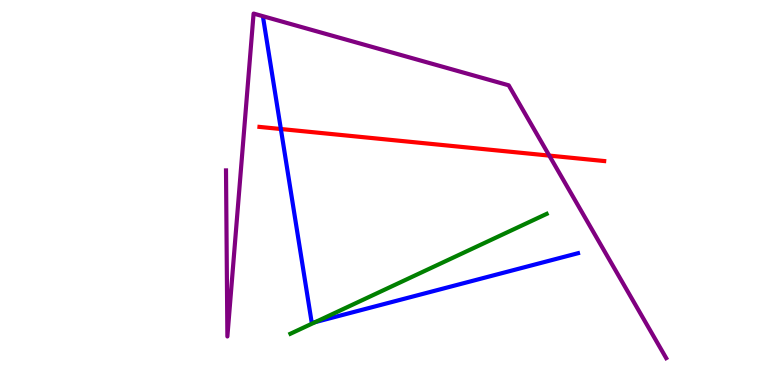[{'lines': ['blue', 'red'], 'intersections': [{'x': 3.62, 'y': 6.65}]}, {'lines': ['green', 'red'], 'intersections': []}, {'lines': ['purple', 'red'], 'intersections': [{'x': 7.09, 'y': 5.96}]}, {'lines': ['blue', 'green'], 'intersections': [{'x': 4.07, 'y': 1.63}]}, {'lines': ['blue', 'purple'], 'intersections': []}, {'lines': ['green', 'purple'], 'intersections': []}]